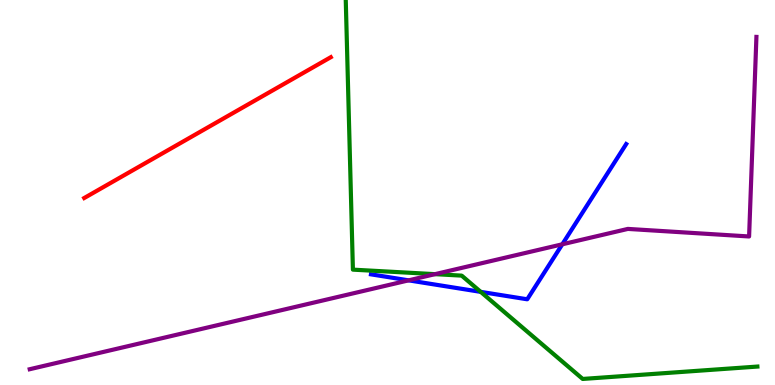[{'lines': ['blue', 'red'], 'intersections': []}, {'lines': ['green', 'red'], 'intersections': []}, {'lines': ['purple', 'red'], 'intersections': []}, {'lines': ['blue', 'green'], 'intersections': [{'x': 6.2, 'y': 2.42}]}, {'lines': ['blue', 'purple'], 'intersections': [{'x': 5.27, 'y': 2.72}, {'x': 7.26, 'y': 3.65}]}, {'lines': ['green', 'purple'], 'intersections': [{'x': 5.61, 'y': 2.88}]}]